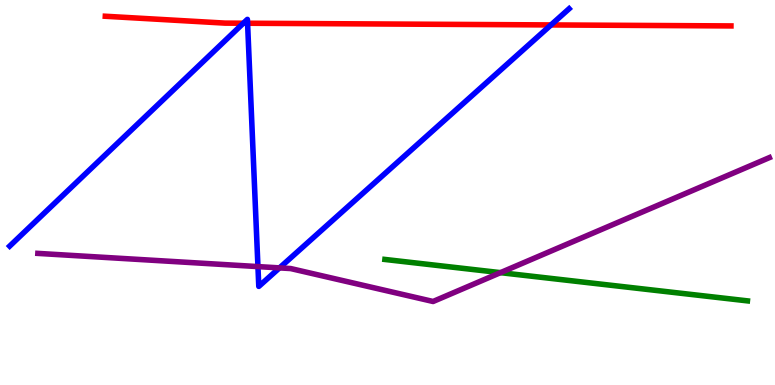[{'lines': ['blue', 'red'], 'intersections': [{'x': 3.14, 'y': 9.4}, {'x': 3.19, 'y': 9.4}, {'x': 7.11, 'y': 9.35}]}, {'lines': ['green', 'red'], 'intersections': []}, {'lines': ['purple', 'red'], 'intersections': []}, {'lines': ['blue', 'green'], 'intersections': []}, {'lines': ['blue', 'purple'], 'intersections': [{'x': 3.33, 'y': 3.08}, {'x': 3.61, 'y': 3.04}]}, {'lines': ['green', 'purple'], 'intersections': [{'x': 6.46, 'y': 2.92}]}]